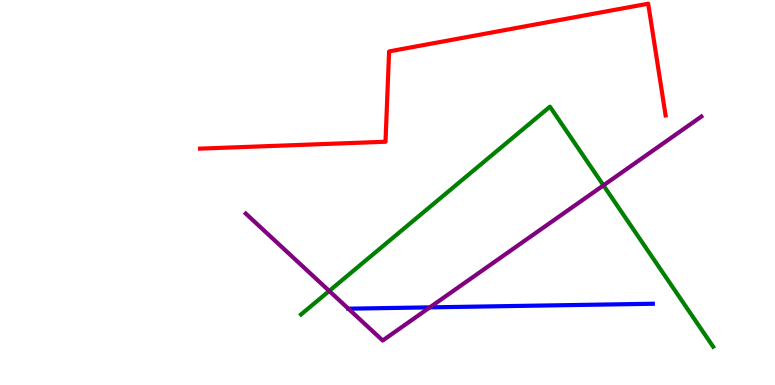[{'lines': ['blue', 'red'], 'intersections': []}, {'lines': ['green', 'red'], 'intersections': []}, {'lines': ['purple', 'red'], 'intersections': []}, {'lines': ['blue', 'green'], 'intersections': []}, {'lines': ['blue', 'purple'], 'intersections': [{'x': 4.49, 'y': 1.98}, {'x': 5.55, 'y': 2.02}]}, {'lines': ['green', 'purple'], 'intersections': [{'x': 4.25, 'y': 2.44}, {'x': 7.79, 'y': 5.19}]}]